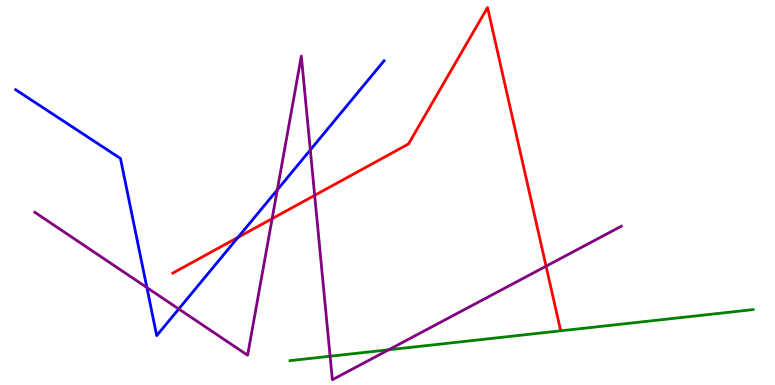[{'lines': ['blue', 'red'], 'intersections': [{'x': 3.07, 'y': 3.83}]}, {'lines': ['green', 'red'], 'intersections': []}, {'lines': ['purple', 'red'], 'intersections': [{'x': 3.51, 'y': 4.32}, {'x': 4.06, 'y': 4.93}, {'x': 7.05, 'y': 3.09}]}, {'lines': ['blue', 'green'], 'intersections': []}, {'lines': ['blue', 'purple'], 'intersections': [{'x': 1.9, 'y': 2.53}, {'x': 2.31, 'y': 1.97}, {'x': 3.58, 'y': 5.07}, {'x': 4.0, 'y': 6.11}]}, {'lines': ['green', 'purple'], 'intersections': [{'x': 4.26, 'y': 0.747}, {'x': 5.02, 'y': 0.915}]}]